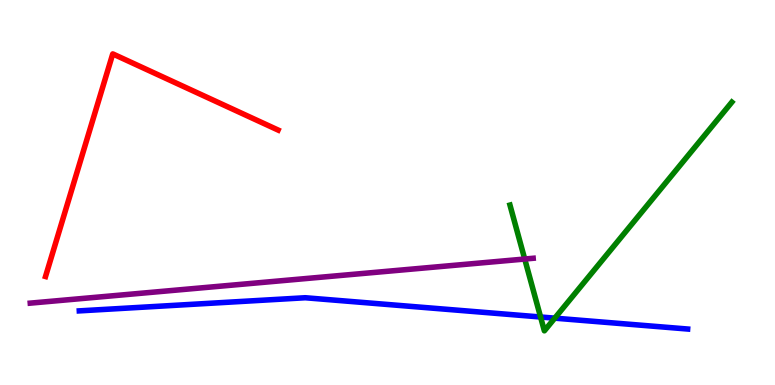[{'lines': ['blue', 'red'], 'intersections': []}, {'lines': ['green', 'red'], 'intersections': []}, {'lines': ['purple', 'red'], 'intersections': []}, {'lines': ['blue', 'green'], 'intersections': [{'x': 6.98, 'y': 1.77}, {'x': 7.16, 'y': 1.74}]}, {'lines': ['blue', 'purple'], 'intersections': []}, {'lines': ['green', 'purple'], 'intersections': [{'x': 6.77, 'y': 3.27}]}]